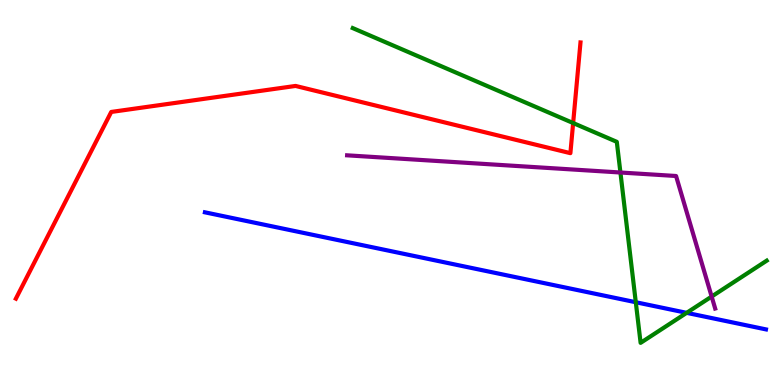[{'lines': ['blue', 'red'], 'intersections': []}, {'lines': ['green', 'red'], 'intersections': [{'x': 7.4, 'y': 6.8}]}, {'lines': ['purple', 'red'], 'intersections': []}, {'lines': ['blue', 'green'], 'intersections': [{'x': 8.2, 'y': 2.15}, {'x': 8.86, 'y': 1.87}]}, {'lines': ['blue', 'purple'], 'intersections': []}, {'lines': ['green', 'purple'], 'intersections': [{'x': 8.01, 'y': 5.52}, {'x': 9.18, 'y': 2.3}]}]